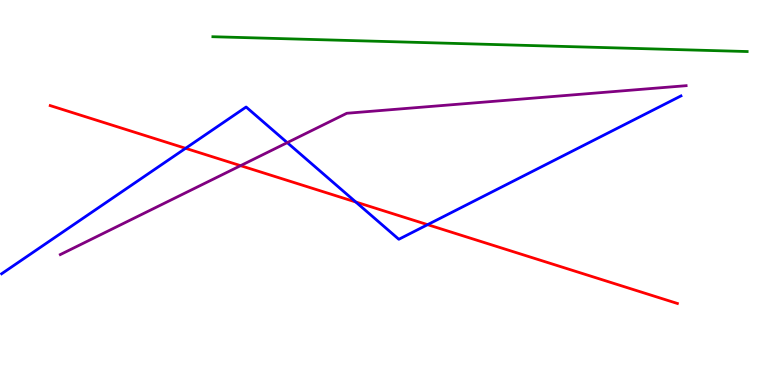[{'lines': ['blue', 'red'], 'intersections': [{'x': 2.39, 'y': 6.15}, {'x': 4.59, 'y': 4.75}, {'x': 5.52, 'y': 4.16}]}, {'lines': ['green', 'red'], 'intersections': []}, {'lines': ['purple', 'red'], 'intersections': [{'x': 3.1, 'y': 5.7}]}, {'lines': ['blue', 'green'], 'intersections': []}, {'lines': ['blue', 'purple'], 'intersections': [{'x': 3.71, 'y': 6.3}]}, {'lines': ['green', 'purple'], 'intersections': []}]